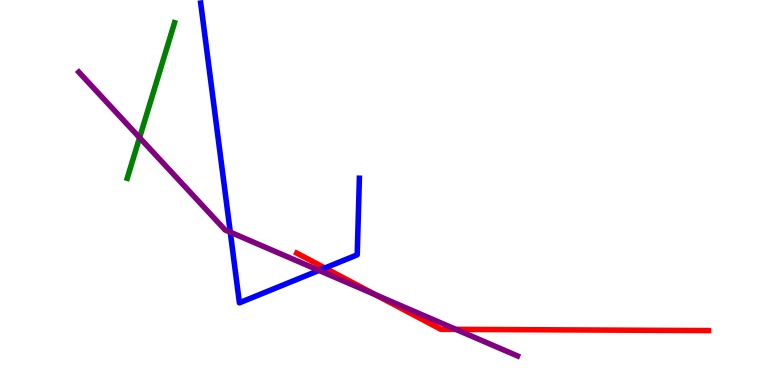[{'lines': ['blue', 'red'], 'intersections': [{'x': 4.19, 'y': 3.04}]}, {'lines': ['green', 'red'], 'intersections': []}, {'lines': ['purple', 'red'], 'intersections': [{'x': 4.85, 'y': 2.34}, {'x': 5.88, 'y': 1.45}]}, {'lines': ['blue', 'green'], 'intersections': []}, {'lines': ['blue', 'purple'], 'intersections': [{'x': 2.97, 'y': 3.97}, {'x': 4.12, 'y': 2.98}]}, {'lines': ['green', 'purple'], 'intersections': [{'x': 1.8, 'y': 6.42}]}]